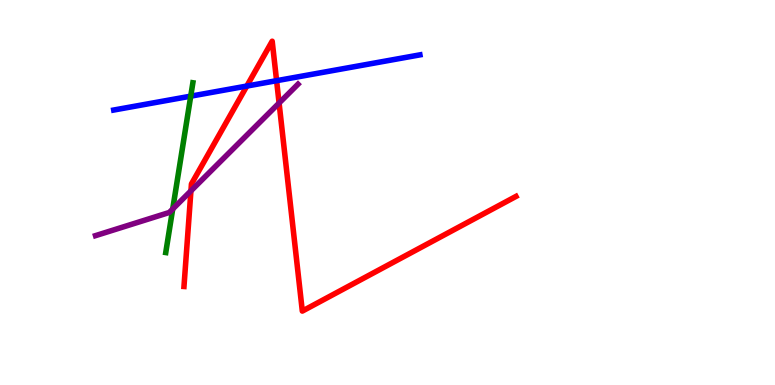[{'lines': ['blue', 'red'], 'intersections': [{'x': 3.18, 'y': 7.76}, {'x': 3.57, 'y': 7.9}]}, {'lines': ['green', 'red'], 'intersections': []}, {'lines': ['purple', 'red'], 'intersections': [{'x': 2.46, 'y': 5.04}, {'x': 3.6, 'y': 7.32}]}, {'lines': ['blue', 'green'], 'intersections': [{'x': 2.46, 'y': 7.5}]}, {'lines': ['blue', 'purple'], 'intersections': []}, {'lines': ['green', 'purple'], 'intersections': [{'x': 2.23, 'y': 4.57}]}]